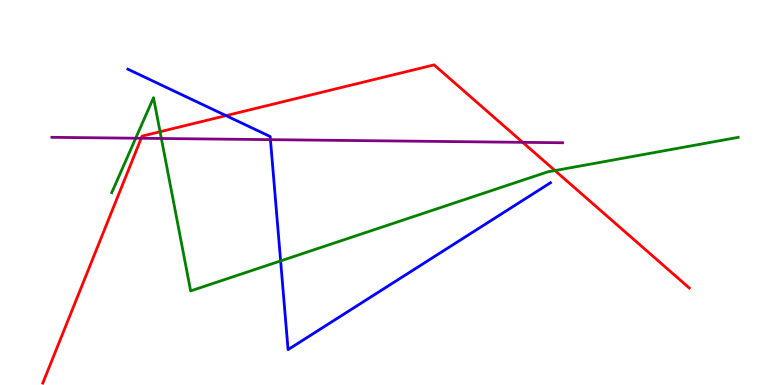[{'lines': ['blue', 'red'], 'intersections': [{'x': 2.92, 'y': 7.0}]}, {'lines': ['green', 'red'], 'intersections': [{'x': 2.07, 'y': 6.58}, {'x': 7.16, 'y': 5.57}]}, {'lines': ['purple', 'red'], 'intersections': [{'x': 1.82, 'y': 6.41}, {'x': 6.74, 'y': 6.3}]}, {'lines': ['blue', 'green'], 'intersections': [{'x': 3.62, 'y': 3.22}]}, {'lines': ['blue', 'purple'], 'intersections': [{'x': 3.49, 'y': 6.37}]}, {'lines': ['green', 'purple'], 'intersections': [{'x': 1.75, 'y': 6.41}, {'x': 2.08, 'y': 6.4}]}]